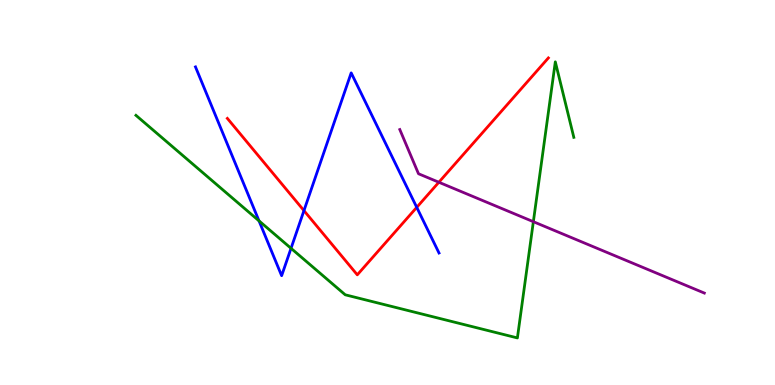[{'lines': ['blue', 'red'], 'intersections': [{'x': 3.92, 'y': 4.53}, {'x': 5.38, 'y': 4.61}]}, {'lines': ['green', 'red'], 'intersections': []}, {'lines': ['purple', 'red'], 'intersections': [{'x': 5.66, 'y': 5.27}]}, {'lines': ['blue', 'green'], 'intersections': [{'x': 3.34, 'y': 4.26}, {'x': 3.76, 'y': 3.55}]}, {'lines': ['blue', 'purple'], 'intersections': []}, {'lines': ['green', 'purple'], 'intersections': [{'x': 6.88, 'y': 4.24}]}]